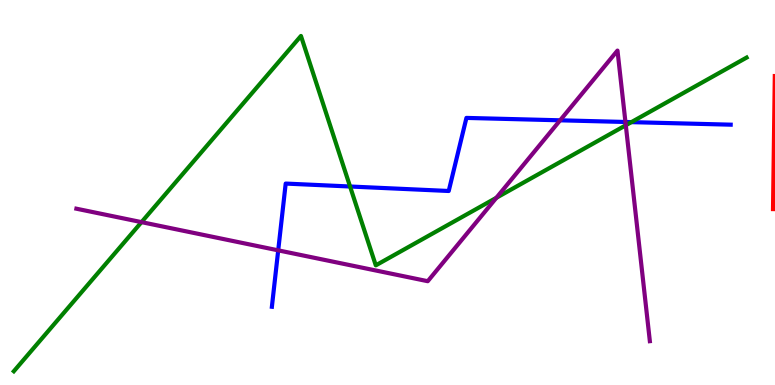[{'lines': ['blue', 'red'], 'intersections': []}, {'lines': ['green', 'red'], 'intersections': []}, {'lines': ['purple', 'red'], 'intersections': []}, {'lines': ['blue', 'green'], 'intersections': [{'x': 4.52, 'y': 5.16}, {'x': 8.15, 'y': 6.83}]}, {'lines': ['blue', 'purple'], 'intersections': [{'x': 3.59, 'y': 3.5}, {'x': 7.23, 'y': 6.88}, {'x': 8.07, 'y': 6.83}]}, {'lines': ['green', 'purple'], 'intersections': [{'x': 1.83, 'y': 4.23}, {'x': 6.41, 'y': 4.86}, {'x': 8.07, 'y': 6.75}]}]